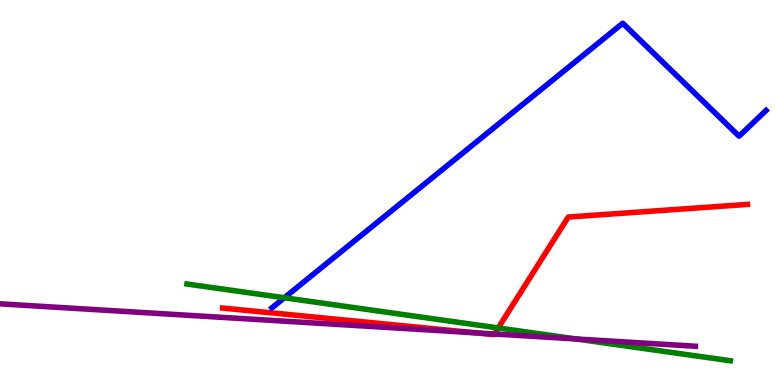[{'lines': ['blue', 'red'], 'intersections': []}, {'lines': ['green', 'red'], 'intersections': [{'x': 6.43, 'y': 1.48}]}, {'lines': ['purple', 'red'], 'intersections': [{'x': 6.13, 'y': 1.36}, {'x': 6.38, 'y': 1.33}]}, {'lines': ['blue', 'green'], 'intersections': [{'x': 3.67, 'y': 2.27}]}, {'lines': ['blue', 'purple'], 'intersections': []}, {'lines': ['green', 'purple'], 'intersections': [{'x': 7.43, 'y': 1.2}]}]